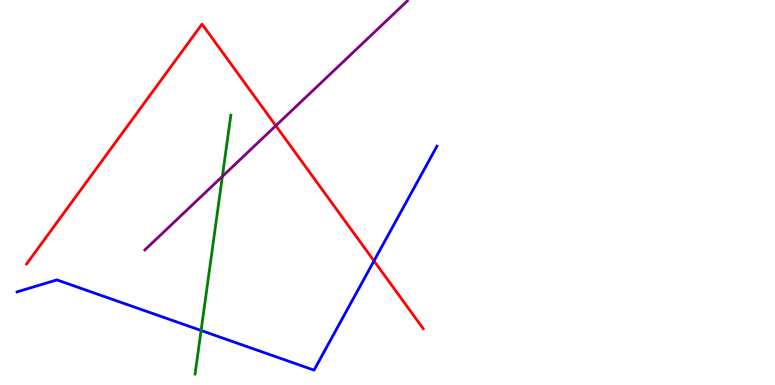[{'lines': ['blue', 'red'], 'intersections': [{'x': 4.83, 'y': 3.22}]}, {'lines': ['green', 'red'], 'intersections': []}, {'lines': ['purple', 'red'], 'intersections': [{'x': 3.56, 'y': 6.73}]}, {'lines': ['blue', 'green'], 'intersections': [{'x': 2.59, 'y': 1.42}]}, {'lines': ['blue', 'purple'], 'intersections': []}, {'lines': ['green', 'purple'], 'intersections': [{'x': 2.87, 'y': 5.42}]}]